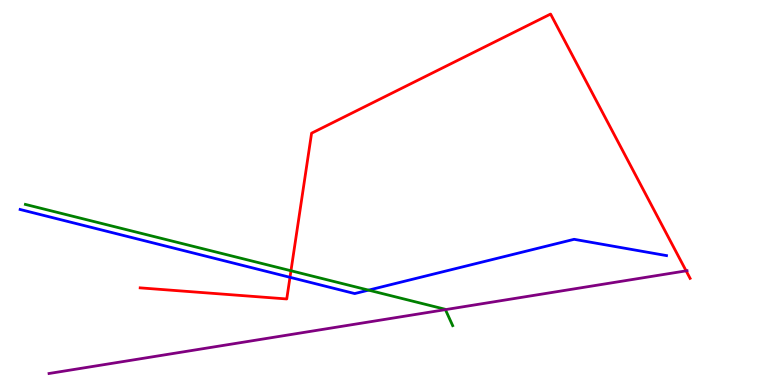[{'lines': ['blue', 'red'], 'intersections': [{'x': 3.74, 'y': 2.8}]}, {'lines': ['green', 'red'], 'intersections': [{'x': 3.75, 'y': 2.97}]}, {'lines': ['purple', 'red'], 'intersections': [{'x': 8.85, 'y': 2.96}]}, {'lines': ['blue', 'green'], 'intersections': [{'x': 4.76, 'y': 2.46}]}, {'lines': ['blue', 'purple'], 'intersections': []}, {'lines': ['green', 'purple'], 'intersections': [{'x': 5.75, 'y': 1.96}]}]